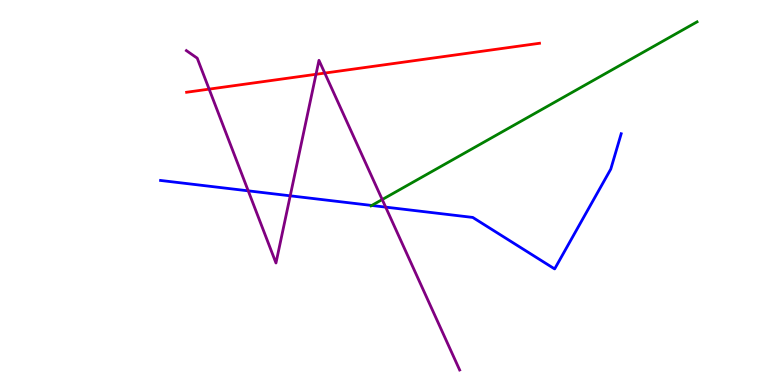[{'lines': ['blue', 'red'], 'intersections': []}, {'lines': ['green', 'red'], 'intersections': []}, {'lines': ['purple', 'red'], 'intersections': [{'x': 2.7, 'y': 7.68}, {'x': 4.08, 'y': 8.07}, {'x': 4.19, 'y': 8.1}]}, {'lines': ['blue', 'green'], 'intersections': [{'x': 4.8, 'y': 4.66}]}, {'lines': ['blue', 'purple'], 'intersections': [{'x': 3.2, 'y': 5.04}, {'x': 3.74, 'y': 4.91}, {'x': 4.98, 'y': 4.62}]}, {'lines': ['green', 'purple'], 'intersections': [{'x': 4.93, 'y': 4.82}]}]